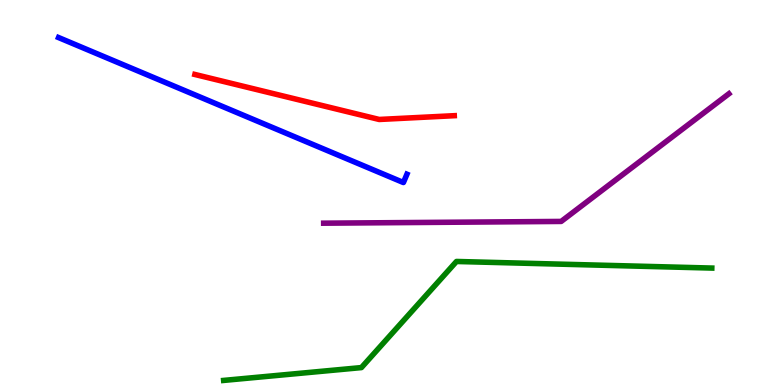[{'lines': ['blue', 'red'], 'intersections': []}, {'lines': ['green', 'red'], 'intersections': []}, {'lines': ['purple', 'red'], 'intersections': []}, {'lines': ['blue', 'green'], 'intersections': []}, {'lines': ['blue', 'purple'], 'intersections': []}, {'lines': ['green', 'purple'], 'intersections': []}]